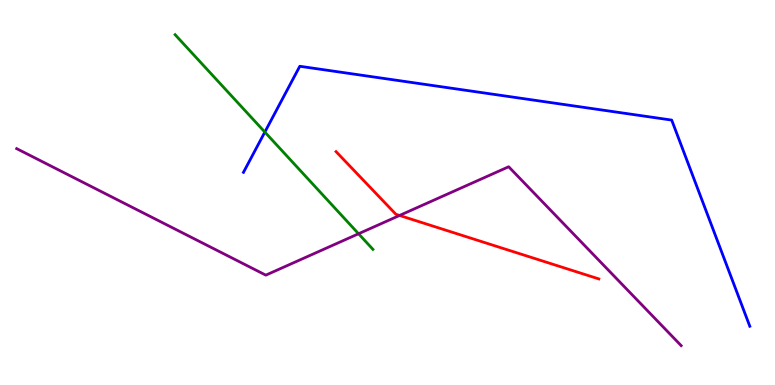[{'lines': ['blue', 'red'], 'intersections': []}, {'lines': ['green', 'red'], 'intersections': []}, {'lines': ['purple', 'red'], 'intersections': [{'x': 5.16, 'y': 4.4}]}, {'lines': ['blue', 'green'], 'intersections': [{'x': 3.42, 'y': 6.57}]}, {'lines': ['blue', 'purple'], 'intersections': []}, {'lines': ['green', 'purple'], 'intersections': [{'x': 4.63, 'y': 3.93}]}]